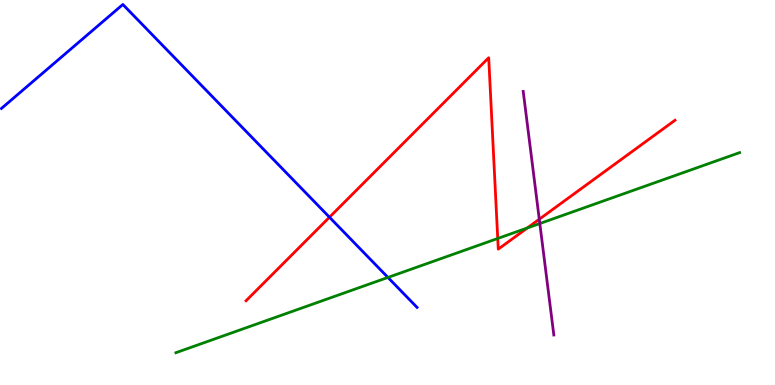[{'lines': ['blue', 'red'], 'intersections': [{'x': 4.25, 'y': 4.36}]}, {'lines': ['green', 'red'], 'intersections': [{'x': 6.42, 'y': 3.81}, {'x': 6.8, 'y': 4.08}]}, {'lines': ['purple', 'red'], 'intersections': [{'x': 6.96, 'y': 4.31}]}, {'lines': ['blue', 'green'], 'intersections': [{'x': 5.01, 'y': 2.79}]}, {'lines': ['blue', 'purple'], 'intersections': []}, {'lines': ['green', 'purple'], 'intersections': [{'x': 6.97, 'y': 4.19}]}]